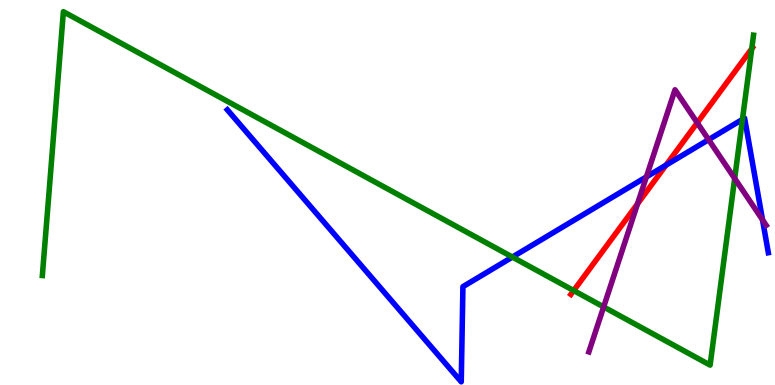[{'lines': ['blue', 'red'], 'intersections': [{'x': 8.59, 'y': 5.71}]}, {'lines': ['green', 'red'], 'intersections': [{'x': 7.4, 'y': 2.45}, {'x': 9.7, 'y': 8.74}]}, {'lines': ['purple', 'red'], 'intersections': [{'x': 8.23, 'y': 4.7}, {'x': 9.0, 'y': 6.81}]}, {'lines': ['blue', 'green'], 'intersections': [{'x': 6.61, 'y': 3.32}, {'x': 9.58, 'y': 6.9}]}, {'lines': ['blue', 'purple'], 'intersections': [{'x': 8.34, 'y': 5.41}, {'x': 9.14, 'y': 6.37}, {'x': 9.84, 'y': 4.29}]}, {'lines': ['green', 'purple'], 'intersections': [{'x': 7.79, 'y': 2.03}, {'x': 9.48, 'y': 5.37}]}]